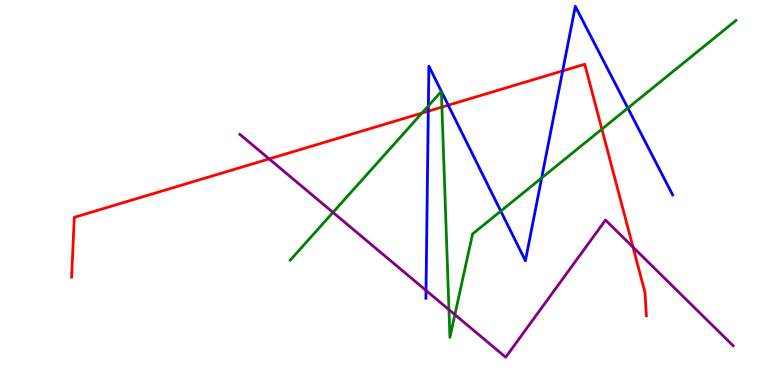[{'lines': ['blue', 'red'], 'intersections': [{'x': 5.53, 'y': 7.11}, {'x': 5.78, 'y': 7.27}, {'x': 7.26, 'y': 8.16}]}, {'lines': ['green', 'red'], 'intersections': [{'x': 5.44, 'y': 7.06}, {'x': 5.7, 'y': 7.22}, {'x': 7.77, 'y': 6.65}]}, {'lines': ['purple', 'red'], 'intersections': [{'x': 3.47, 'y': 5.87}, {'x': 8.17, 'y': 3.58}]}, {'lines': ['blue', 'green'], 'intersections': [{'x': 5.53, 'y': 7.25}, {'x': 6.46, 'y': 4.52}, {'x': 6.99, 'y': 5.38}, {'x': 8.1, 'y': 7.19}]}, {'lines': ['blue', 'purple'], 'intersections': [{'x': 5.5, 'y': 2.46}]}, {'lines': ['green', 'purple'], 'intersections': [{'x': 4.3, 'y': 4.48}, {'x': 5.79, 'y': 1.96}, {'x': 5.87, 'y': 1.83}]}]